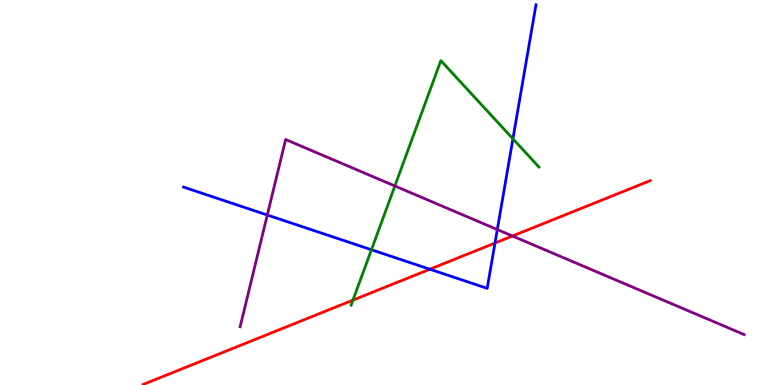[{'lines': ['blue', 'red'], 'intersections': [{'x': 5.55, 'y': 3.01}, {'x': 6.39, 'y': 3.69}]}, {'lines': ['green', 'red'], 'intersections': [{'x': 4.55, 'y': 2.2}]}, {'lines': ['purple', 'red'], 'intersections': [{'x': 6.61, 'y': 3.87}]}, {'lines': ['blue', 'green'], 'intersections': [{'x': 4.79, 'y': 3.51}, {'x': 6.62, 'y': 6.39}]}, {'lines': ['blue', 'purple'], 'intersections': [{'x': 3.45, 'y': 4.42}, {'x': 6.42, 'y': 4.04}]}, {'lines': ['green', 'purple'], 'intersections': [{'x': 5.09, 'y': 5.17}]}]